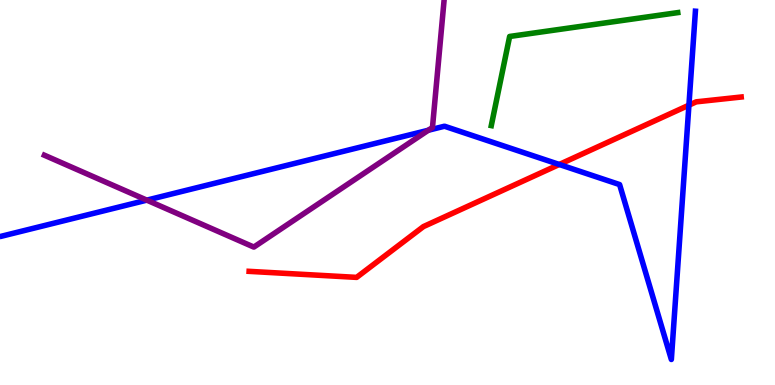[{'lines': ['blue', 'red'], 'intersections': [{'x': 7.22, 'y': 5.73}, {'x': 8.89, 'y': 7.27}]}, {'lines': ['green', 'red'], 'intersections': []}, {'lines': ['purple', 'red'], 'intersections': []}, {'lines': ['blue', 'green'], 'intersections': []}, {'lines': ['blue', 'purple'], 'intersections': [{'x': 1.89, 'y': 4.8}, {'x': 5.53, 'y': 6.62}]}, {'lines': ['green', 'purple'], 'intersections': []}]